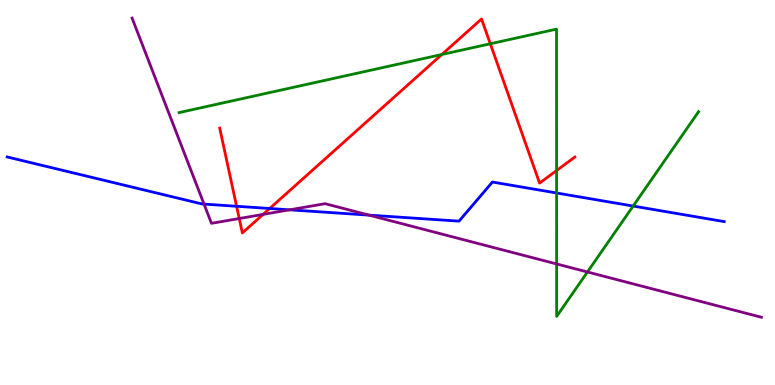[{'lines': ['blue', 'red'], 'intersections': [{'x': 3.05, 'y': 4.64}, {'x': 3.48, 'y': 4.58}]}, {'lines': ['green', 'red'], 'intersections': [{'x': 5.7, 'y': 8.58}, {'x': 6.33, 'y': 8.86}, {'x': 7.18, 'y': 5.57}]}, {'lines': ['purple', 'red'], 'intersections': [{'x': 3.09, 'y': 4.32}, {'x': 3.39, 'y': 4.43}]}, {'lines': ['blue', 'green'], 'intersections': [{'x': 7.18, 'y': 4.99}, {'x': 8.17, 'y': 4.65}]}, {'lines': ['blue', 'purple'], 'intersections': [{'x': 2.63, 'y': 4.7}, {'x': 3.74, 'y': 4.55}, {'x': 4.76, 'y': 4.41}]}, {'lines': ['green', 'purple'], 'intersections': [{'x': 7.18, 'y': 3.14}, {'x': 7.58, 'y': 2.94}]}]